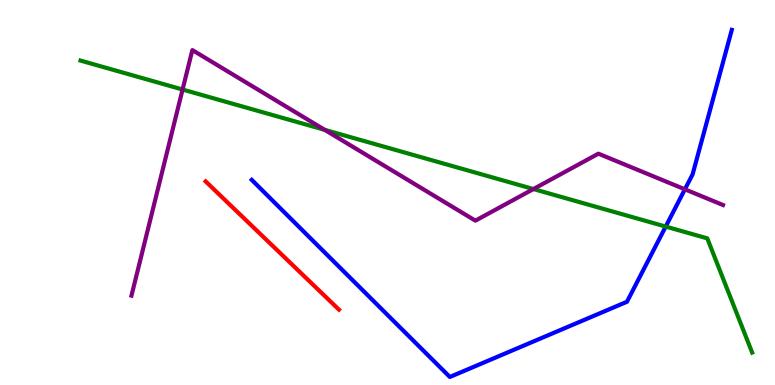[{'lines': ['blue', 'red'], 'intersections': []}, {'lines': ['green', 'red'], 'intersections': []}, {'lines': ['purple', 'red'], 'intersections': []}, {'lines': ['blue', 'green'], 'intersections': [{'x': 8.59, 'y': 4.12}]}, {'lines': ['blue', 'purple'], 'intersections': [{'x': 8.84, 'y': 5.08}]}, {'lines': ['green', 'purple'], 'intersections': [{'x': 2.36, 'y': 7.67}, {'x': 4.19, 'y': 6.63}, {'x': 6.88, 'y': 5.09}]}]